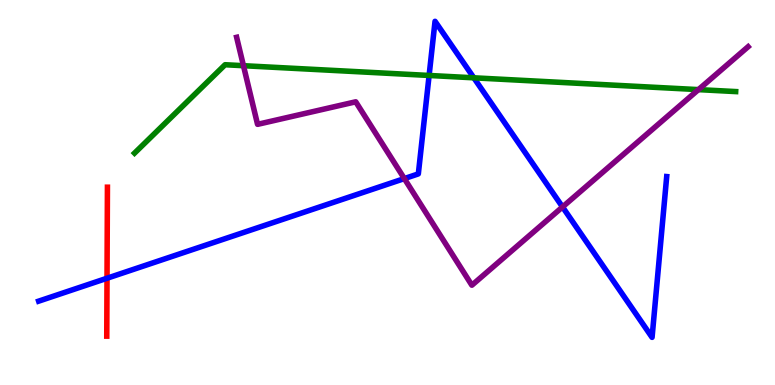[{'lines': ['blue', 'red'], 'intersections': [{'x': 1.38, 'y': 2.77}]}, {'lines': ['green', 'red'], 'intersections': []}, {'lines': ['purple', 'red'], 'intersections': []}, {'lines': ['blue', 'green'], 'intersections': [{'x': 5.54, 'y': 8.04}, {'x': 6.11, 'y': 7.98}]}, {'lines': ['blue', 'purple'], 'intersections': [{'x': 5.22, 'y': 5.36}, {'x': 7.26, 'y': 4.62}]}, {'lines': ['green', 'purple'], 'intersections': [{'x': 3.14, 'y': 8.29}, {'x': 9.01, 'y': 7.67}]}]